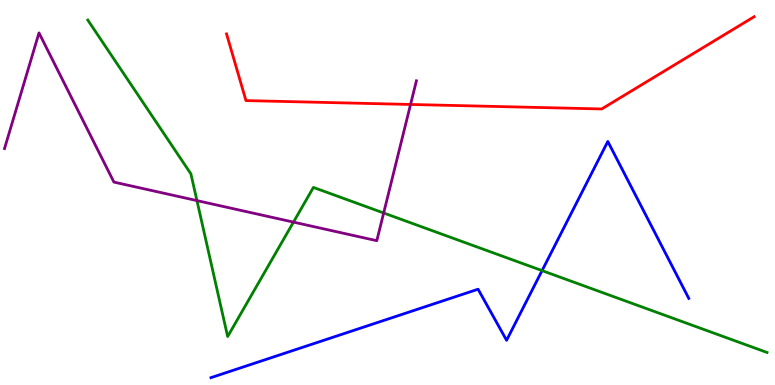[{'lines': ['blue', 'red'], 'intersections': []}, {'lines': ['green', 'red'], 'intersections': []}, {'lines': ['purple', 'red'], 'intersections': [{'x': 5.3, 'y': 7.29}]}, {'lines': ['blue', 'green'], 'intersections': [{'x': 6.99, 'y': 2.97}]}, {'lines': ['blue', 'purple'], 'intersections': []}, {'lines': ['green', 'purple'], 'intersections': [{'x': 2.54, 'y': 4.79}, {'x': 3.79, 'y': 4.23}, {'x': 4.95, 'y': 4.47}]}]